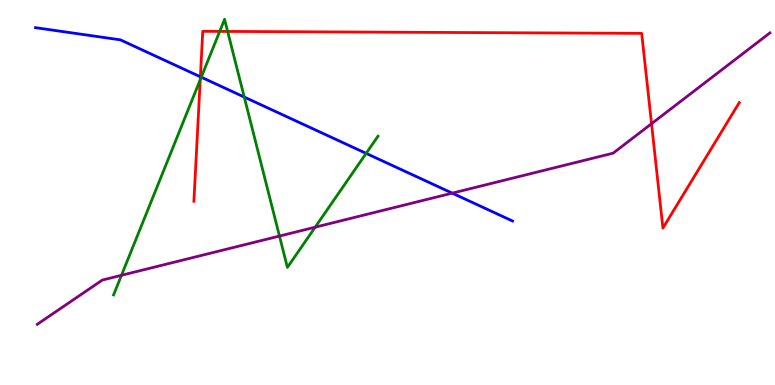[{'lines': ['blue', 'red'], 'intersections': [{'x': 2.59, 'y': 8.01}]}, {'lines': ['green', 'red'], 'intersections': [{'x': 2.58, 'y': 7.93}, {'x': 2.84, 'y': 9.18}, {'x': 2.94, 'y': 9.18}]}, {'lines': ['purple', 'red'], 'intersections': [{'x': 8.41, 'y': 6.79}]}, {'lines': ['blue', 'green'], 'intersections': [{'x': 2.6, 'y': 7.99}, {'x': 3.15, 'y': 7.48}, {'x': 4.72, 'y': 6.02}]}, {'lines': ['blue', 'purple'], 'intersections': [{'x': 5.84, 'y': 4.98}]}, {'lines': ['green', 'purple'], 'intersections': [{'x': 1.57, 'y': 2.85}, {'x': 3.61, 'y': 3.87}, {'x': 4.07, 'y': 4.1}]}]